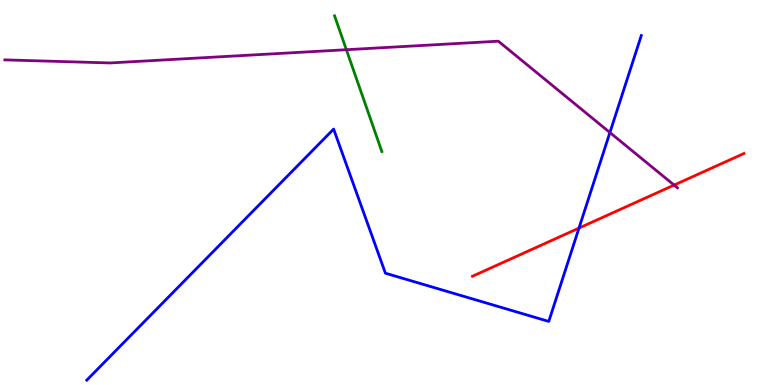[{'lines': ['blue', 'red'], 'intersections': [{'x': 7.47, 'y': 4.08}]}, {'lines': ['green', 'red'], 'intersections': []}, {'lines': ['purple', 'red'], 'intersections': [{'x': 8.7, 'y': 5.19}]}, {'lines': ['blue', 'green'], 'intersections': []}, {'lines': ['blue', 'purple'], 'intersections': [{'x': 7.87, 'y': 6.56}]}, {'lines': ['green', 'purple'], 'intersections': [{'x': 4.47, 'y': 8.71}]}]